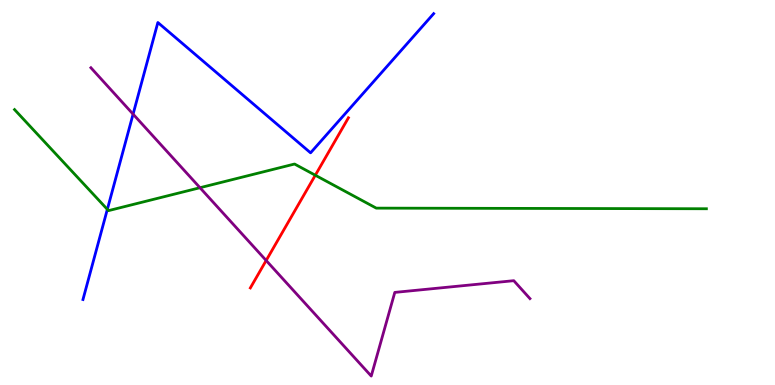[{'lines': ['blue', 'red'], 'intersections': []}, {'lines': ['green', 'red'], 'intersections': [{'x': 4.07, 'y': 5.45}]}, {'lines': ['purple', 'red'], 'intersections': [{'x': 3.43, 'y': 3.23}]}, {'lines': ['blue', 'green'], 'intersections': [{'x': 1.39, 'y': 4.56}]}, {'lines': ['blue', 'purple'], 'intersections': [{'x': 1.72, 'y': 7.04}]}, {'lines': ['green', 'purple'], 'intersections': [{'x': 2.58, 'y': 5.12}]}]